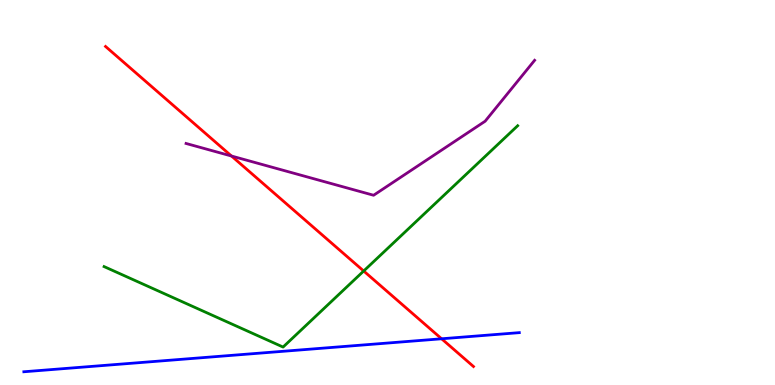[{'lines': ['blue', 'red'], 'intersections': [{'x': 5.7, 'y': 1.2}]}, {'lines': ['green', 'red'], 'intersections': [{'x': 4.69, 'y': 2.96}]}, {'lines': ['purple', 'red'], 'intersections': [{'x': 2.99, 'y': 5.95}]}, {'lines': ['blue', 'green'], 'intersections': []}, {'lines': ['blue', 'purple'], 'intersections': []}, {'lines': ['green', 'purple'], 'intersections': []}]